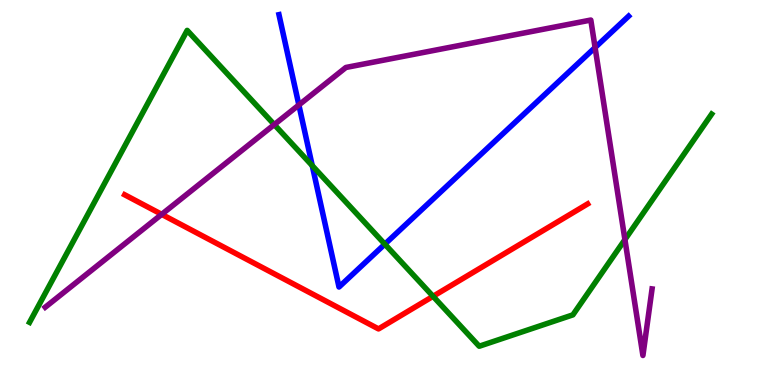[{'lines': ['blue', 'red'], 'intersections': []}, {'lines': ['green', 'red'], 'intersections': [{'x': 5.59, 'y': 2.3}]}, {'lines': ['purple', 'red'], 'intersections': [{'x': 2.09, 'y': 4.43}]}, {'lines': ['blue', 'green'], 'intersections': [{'x': 4.03, 'y': 5.7}, {'x': 4.97, 'y': 3.66}]}, {'lines': ['blue', 'purple'], 'intersections': [{'x': 3.86, 'y': 7.27}, {'x': 7.68, 'y': 8.77}]}, {'lines': ['green', 'purple'], 'intersections': [{'x': 3.54, 'y': 6.76}, {'x': 8.06, 'y': 3.78}]}]